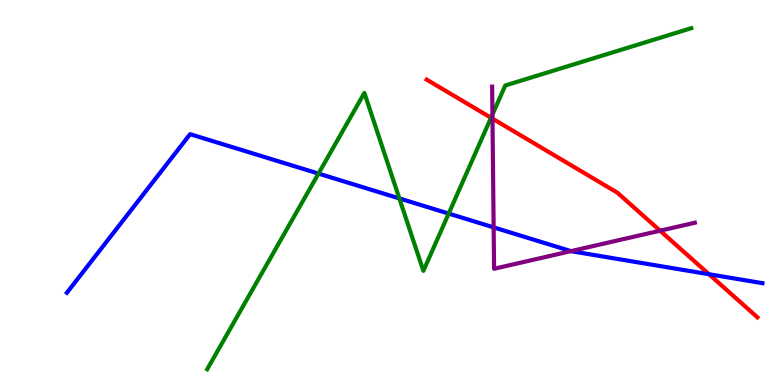[{'lines': ['blue', 'red'], 'intersections': [{'x': 9.15, 'y': 2.88}]}, {'lines': ['green', 'red'], 'intersections': [{'x': 6.34, 'y': 6.94}]}, {'lines': ['purple', 'red'], 'intersections': [{'x': 6.35, 'y': 6.92}, {'x': 8.52, 'y': 4.01}]}, {'lines': ['blue', 'green'], 'intersections': [{'x': 4.11, 'y': 5.49}, {'x': 5.15, 'y': 4.85}, {'x': 5.79, 'y': 4.45}]}, {'lines': ['blue', 'purple'], 'intersections': [{'x': 6.37, 'y': 4.09}, {'x': 7.37, 'y': 3.48}]}, {'lines': ['green', 'purple'], 'intersections': [{'x': 6.35, 'y': 7.03}]}]